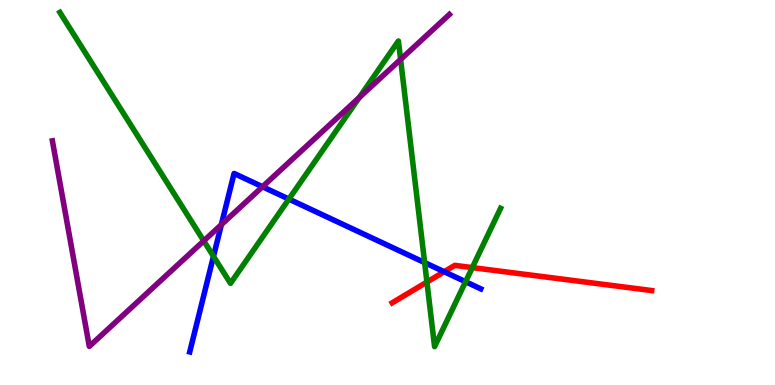[{'lines': ['blue', 'red'], 'intersections': [{'x': 5.73, 'y': 2.94}]}, {'lines': ['green', 'red'], 'intersections': [{'x': 5.51, 'y': 2.67}, {'x': 6.09, 'y': 3.05}]}, {'lines': ['purple', 'red'], 'intersections': []}, {'lines': ['blue', 'green'], 'intersections': [{'x': 2.75, 'y': 3.34}, {'x': 3.73, 'y': 4.83}, {'x': 5.48, 'y': 3.18}, {'x': 6.01, 'y': 2.68}]}, {'lines': ['blue', 'purple'], 'intersections': [{'x': 2.86, 'y': 4.17}, {'x': 3.39, 'y': 5.15}]}, {'lines': ['green', 'purple'], 'intersections': [{'x': 2.63, 'y': 3.74}, {'x': 4.64, 'y': 7.47}, {'x': 5.17, 'y': 8.46}]}]